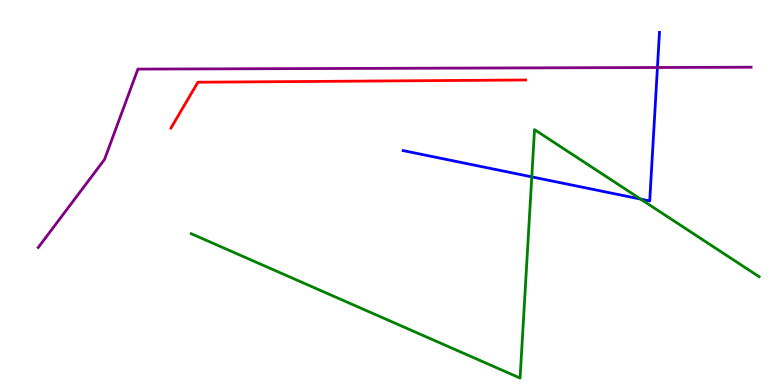[{'lines': ['blue', 'red'], 'intersections': []}, {'lines': ['green', 'red'], 'intersections': []}, {'lines': ['purple', 'red'], 'intersections': []}, {'lines': ['blue', 'green'], 'intersections': [{'x': 6.86, 'y': 5.41}, {'x': 8.27, 'y': 4.83}]}, {'lines': ['blue', 'purple'], 'intersections': [{'x': 8.48, 'y': 8.25}]}, {'lines': ['green', 'purple'], 'intersections': []}]